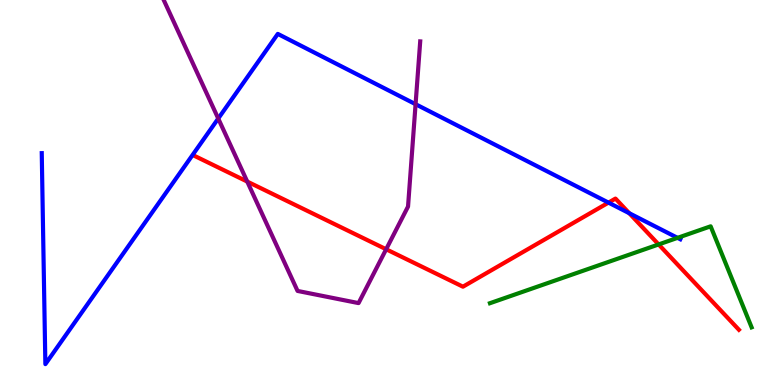[{'lines': ['blue', 'red'], 'intersections': [{'x': 7.85, 'y': 4.74}, {'x': 8.12, 'y': 4.46}]}, {'lines': ['green', 'red'], 'intersections': [{'x': 8.5, 'y': 3.65}]}, {'lines': ['purple', 'red'], 'intersections': [{'x': 3.19, 'y': 5.28}, {'x': 4.98, 'y': 3.53}]}, {'lines': ['blue', 'green'], 'intersections': [{'x': 8.74, 'y': 3.82}]}, {'lines': ['blue', 'purple'], 'intersections': [{'x': 2.82, 'y': 6.92}, {'x': 5.36, 'y': 7.29}]}, {'lines': ['green', 'purple'], 'intersections': []}]